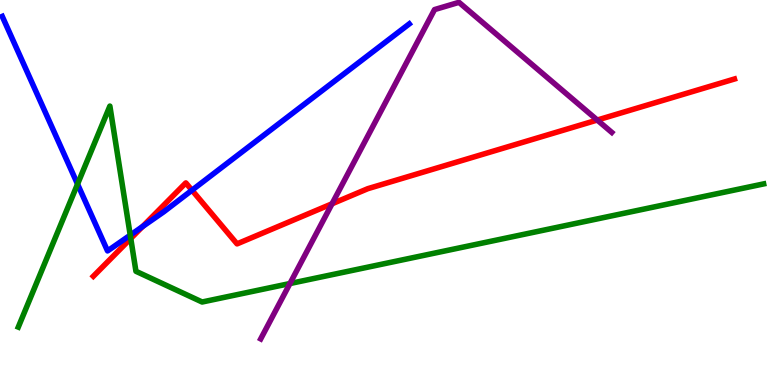[{'lines': ['blue', 'red'], 'intersections': [{'x': 1.84, 'y': 4.12}, {'x': 2.48, 'y': 5.06}]}, {'lines': ['green', 'red'], 'intersections': [{'x': 1.69, 'y': 3.81}]}, {'lines': ['purple', 'red'], 'intersections': [{'x': 4.28, 'y': 4.71}, {'x': 7.71, 'y': 6.88}]}, {'lines': ['blue', 'green'], 'intersections': [{'x': 1.0, 'y': 5.22}, {'x': 1.68, 'y': 3.89}]}, {'lines': ['blue', 'purple'], 'intersections': []}, {'lines': ['green', 'purple'], 'intersections': [{'x': 3.74, 'y': 2.64}]}]